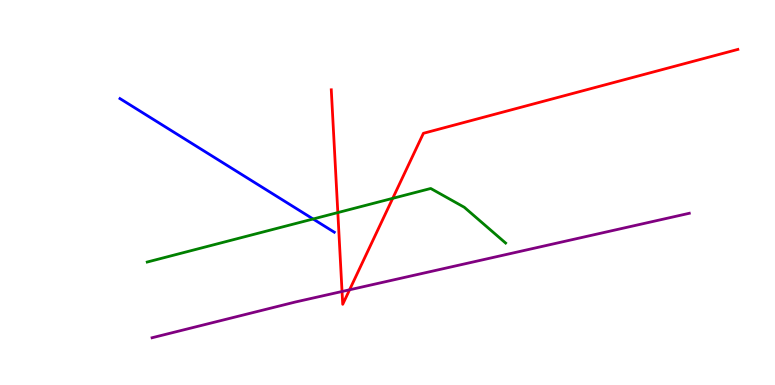[{'lines': ['blue', 'red'], 'intersections': []}, {'lines': ['green', 'red'], 'intersections': [{'x': 4.36, 'y': 4.48}, {'x': 5.07, 'y': 4.85}]}, {'lines': ['purple', 'red'], 'intersections': [{'x': 4.41, 'y': 2.43}, {'x': 4.51, 'y': 2.47}]}, {'lines': ['blue', 'green'], 'intersections': [{'x': 4.04, 'y': 4.31}]}, {'lines': ['blue', 'purple'], 'intersections': []}, {'lines': ['green', 'purple'], 'intersections': []}]